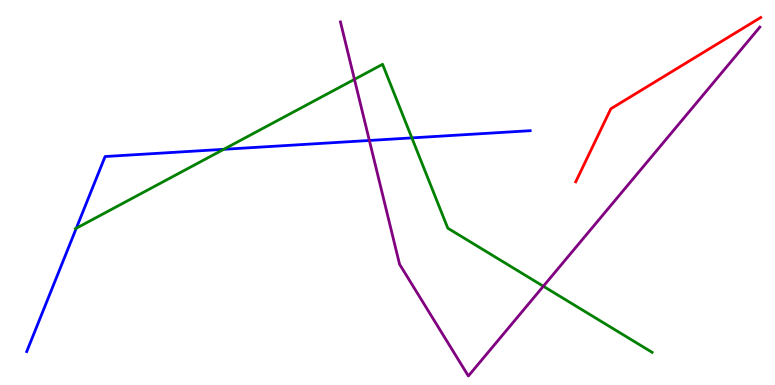[{'lines': ['blue', 'red'], 'intersections': []}, {'lines': ['green', 'red'], 'intersections': []}, {'lines': ['purple', 'red'], 'intersections': []}, {'lines': ['blue', 'green'], 'intersections': [{'x': 0.984, 'y': 4.07}, {'x': 2.89, 'y': 6.12}, {'x': 5.31, 'y': 6.42}]}, {'lines': ['blue', 'purple'], 'intersections': [{'x': 4.77, 'y': 6.35}]}, {'lines': ['green', 'purple'], 'intersections': [{'x': 4.57, 'y': 7.94}, {'x': 7.01, 'y': 2.57}]}]